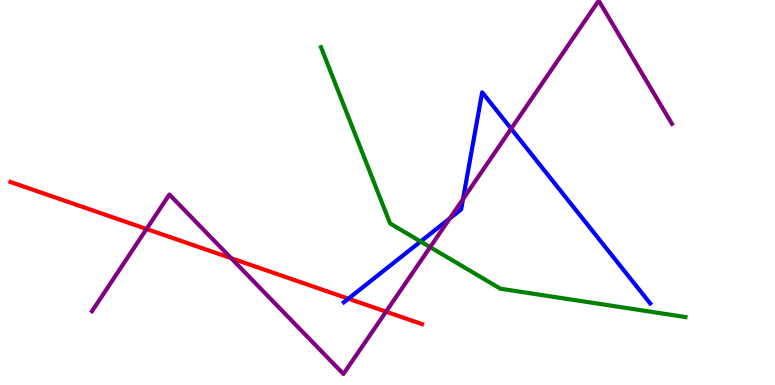[{'lines': ['blue', 'red'], 'intersections': [{'x': 4.5, 'y': 2.24}]}, {'lines': ['green', 'red'], 'intersections': []}, {'lines': ['purple', 'red'], 'intersections': [{'x': 1.89, 'y': 4.05}, {'x': 2.98, 'y': 3.29}, {'x': 4.98, 'y': 1.9}]}, {'lines': ['blue', 'green'], 'intersections': [{'x': 5.43, 'y': 3.73}]}, {'lines': ['blue', 'purple'], 'intersections': [{'x': 5.8, 'y': 4.33}, {'x': 5.97, 'y': 4.83}, {'x': 6.6, 'y': 6.66}]}, {'lines': ['green', 'purple'], 'intersections': [{'x': 5.55, 'y': 3.58}]}]